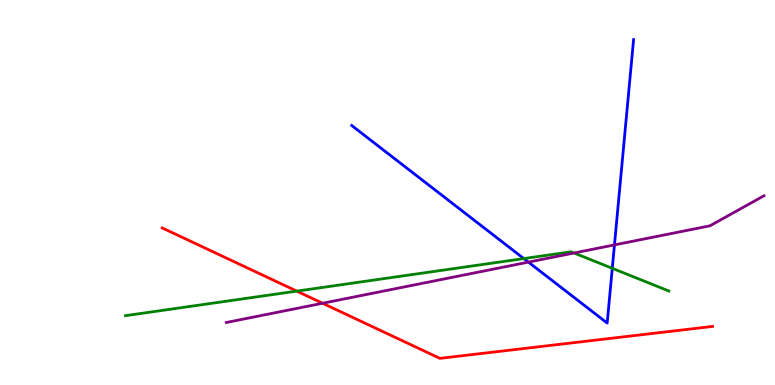[{'lines': ['blue', 'red'], 'intersections': []}, {'lines': ['green', 'red'], 'intersections': [{'x': 3.83, 'y': 2.44}]}, {'lines': ['purple', 'red'], 'intersections': [{'x': 4.16, 'y': 2.12}]}, {'lines': ['blue', 'green'], 'intersections': [{'x': 6.76, 'y': 3.28}, {'x': 7.9, 'y': 3.03}]}, {'lines': ['blue', 'purple'], 'intersections': [{'x': 6.82, 'y': 3.19}, {'x': 7.93, 'y': 3.64}]}, {'lines': ['green', 'purple'], 'intersections': [{'x': 7.41, 'y': 3.43}]}]